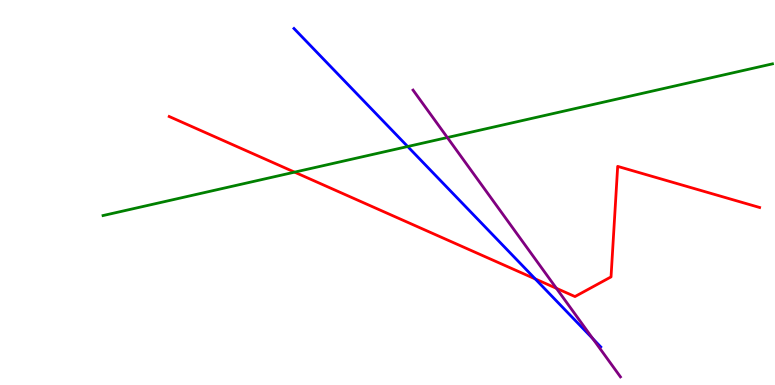[{'lines': ['blue', 'red'], 'intersections': [{'x': 6.91, 'y': 2.75}]}, {'lines': ['green', 'red'], 'intersections': [{'x': 3.8, 'y': 5.53}]}, {'lines': ['purple', 'red'], 'intersections': [{'x': 7.18, 'y': 2.51}]}, {'lines': ['blue', 'green'], 'intersections': [{'x': 5.26, 'y': 6.19}]}, {'lines': ['blue', 'purple'], 'intersections': [{'x': 7.65, 'y': 1.2}]}, {'lines': ['green', 'purple'], 'intersections': [{'x': 5.77, 'y': 6.43}]}]